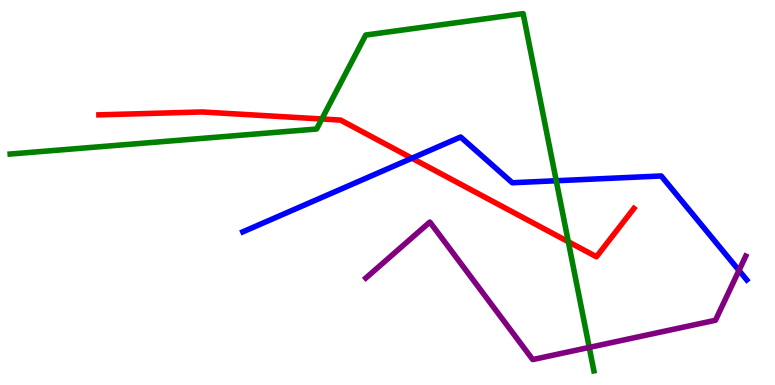[{'lines': ['blue', 'red'], 'intersections': [{'x': 5.32, 'y': 5.89}]}, {'lines': ['green', 'red'], 'intersections': [{'x': 4.15, 'y': 6.91}, {'x': 7.33, 'y': 3.72}]}, {'lines': ['purple', 'red'], 'intersections': []}, {'lines': ['blue', 'green'], 'intersections': [{'x': 7.18, 'y': 5.31}]}, {'lines': ['blue', 'purple'], 'intersections': [{'x': 9.54, 'y': 2.98}]}, {'lines': ['green', 'purple'], 'intersections': [{'x': 7.6, 'y': 0.977}]}]